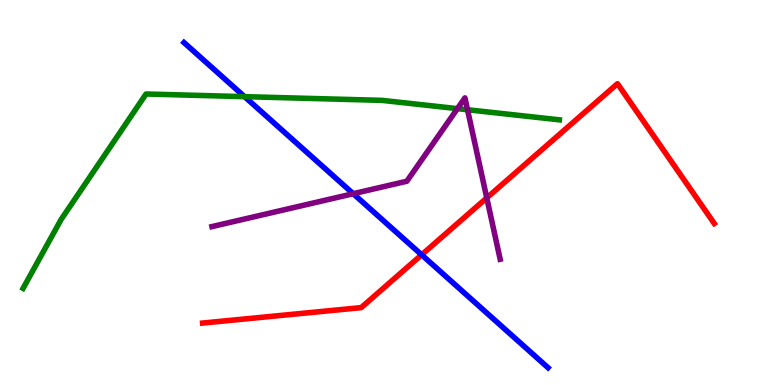[{'lines': ['blue', 'red'], 'intersections': [{'x': 5.44, 'y': 3.38}]}, {'lines': ['green', 'red'], 'intersections': []}, {'lines': ['purple', 'red'], 'intersections': [{'x': 6.28, 'y': 4.86}]}, {'lines': ['blue', 'green'], 'intersections': [{'x': 3.16, 'y': 7.49}]}, {'lines': ['blue', 'purple'], 'intersections': [{'x': 4.56, 'y': 4.97}]}, {'lines': ['green', 'purple'], 'intersections': [{'x': 5.9, 'y': 7.18}, {'x': 6.03, 'y': 7.15}]}]